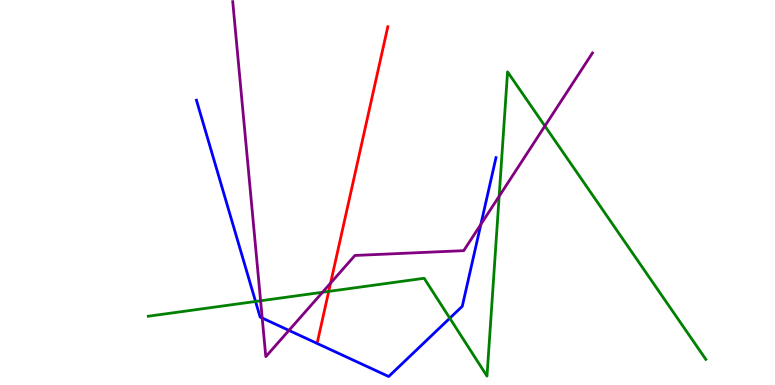[{'lines': ['blue', 'red'], 'intersections': []}, {'lines': ['green', 'red'], 'intersections': [{'x': 4.24, 'y': 2.43}]}, {'lines': ['purple', 'red'], 'intersections': [{'x': 4.27, 'y': 2.65}]}, {'lines': ['blue', 'green'], 'intersections': [{'x': 3.3, 'y': 2.17}, {'x': 5.8, 'y': 1.74}]}, {'lines': ['blue', 'purple'], 'intersections': [{'x': 3.38, 'y': 1.74}, {'x': 3.73, 'y': 1.42}, {'x': 6.2, 'y': 4.17}]}, {'lines': ['green', 'purple'], 'intersections': [{'x': 3.36, 'y': 2.19}, {'x': 4.16, 'y': 2.41}, {'x': 6.44, 'y': 4.9}, {'x': 7.03, 'y': 6.73}]}]